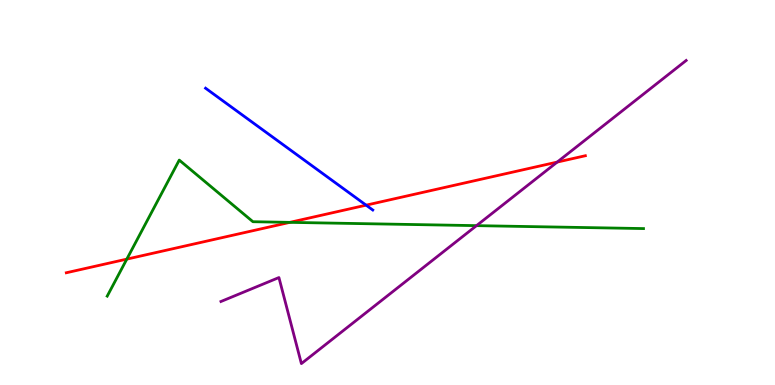[{'lines': ['blue', 'red'], 'intersections': [{'x': 4.72, 'y': 4.67}]}, {'lines': ['green', 'red'], 'intersections': [{'x': 1.64, 'y': 3.27}, {'x': 3.74, 'y': 4.22}]}, {'lines': ['purple', 'red'], 'intersections': [{'x': 7.19, 'y': 5.79}]}, {'lines': ['blue', 'green'], 'intersections': []}, {'lines': ['blue', 'purple'], 'intersections': []}, {'lines': ['green', 'purple'], 'intersections': [{'x': 6.15, 'y': 4.14}]}]